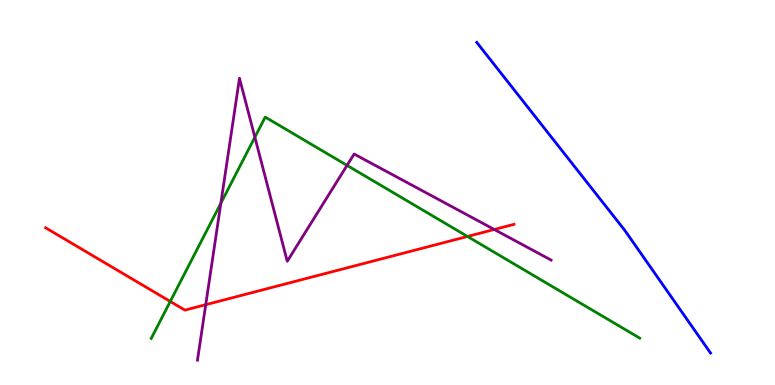[{'lines': ['blue', 'red'], 'intersections': []}, {'lines': ['green', 'red'], 'intersections': [{'x': 2.2, 'y': 2.17}, {'x': 6.03, 'y': 3.86}]}, {'lines': ['purple', 'red'], 'intersections': [{'x': 2.65, 'y': 2.09}, {'x': 6.38, 'y': 4.04}]}, {'lines': ['blue', 'green'], 'intersections': []}, {'lines': ['blue', 'purple'], 'intersections': []}, {'lines': ['green', 'purple'], 'intersections': [{'x': 2.85, 'y': 4.72}, {'x': 3.29, 'y': 6.44}, {'x': 4.48, 'y': 5.7}]}]